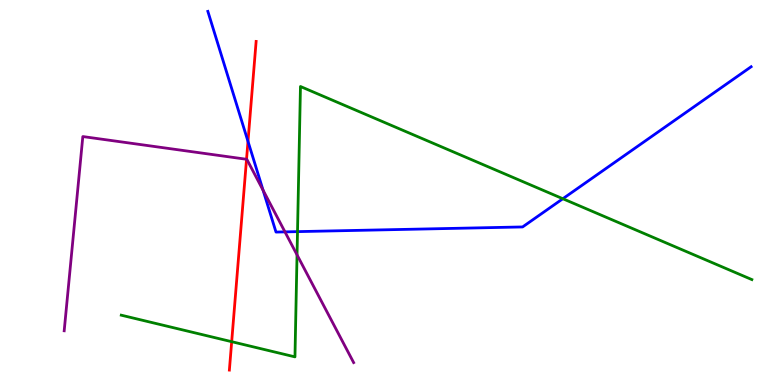[{'lines': ['blue', 'red'], 'intersections': [{'x': 3.2, 'y': 6.33}]}, {'lines': ['green', 'red'], 'intersections': [{'x': 2.99, 'y': 1.13}]}, {'lines': ['purple', 'red'], 'intersections': [{'x': 3.18, 'y': 5.86}]}, {'lines': ['blue', 'green'], 'intersections': [{'x': 3.84, 'y': 3.98}, {'x': 7.26, 'y': 4.84}]}, {'lines': ['blue', 'purple'], 'intersections': [{'x': 3.39, 'y': 5.06}, {'x': 3.68, 'y': 3.98}]}, {'lines': ['green', 'purple'], 'intersections': [{'x': 3.83, 'y': 3.38}]}]